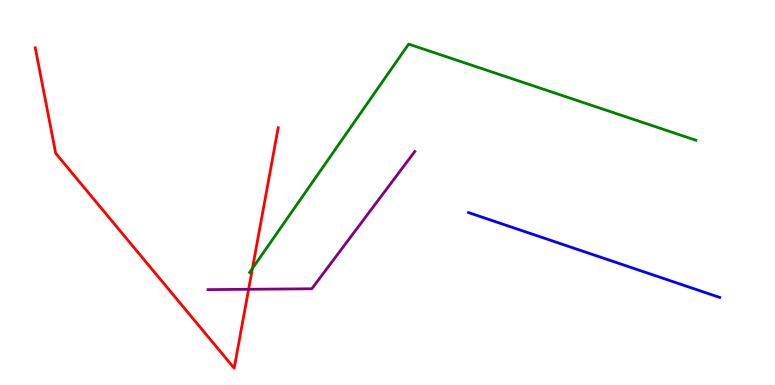[{'lines': ['blue', 'red'], 'intersections': []}, {'lines': ['green', 'red'], 'intersections': [{'x': 3.26, 'y': 3.03}]}, {'lines': ['purple', 'red'], 'intersections': [{'x': 3.21, 'y': 2.49}]}, {'lines': ['blue', 'green'], 'intersections': []}, {'lines': ['blue', 'purple'], 'intersections': []}, {'lines': ['green', 'purple'], 'intersections': []}]